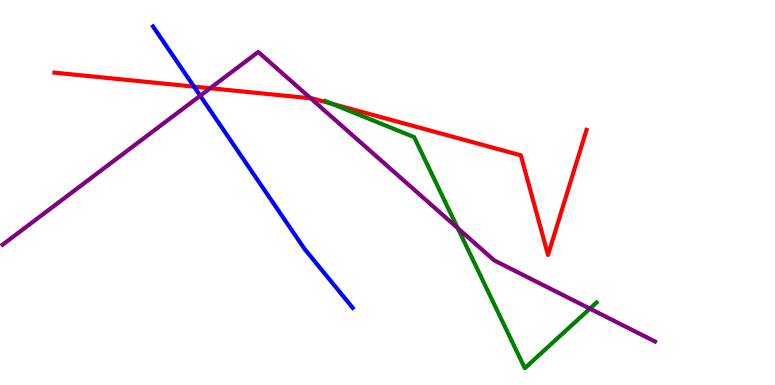[{'lines': ['blue', 'red'], 'intersections': [{'x': 2.5, 'y': 7.75}]}, {'lines': ['green', 'red'], 'intersections': [{'x': 4.28, 'y': 7.31}]}, {'lines': ['purple', 'red'], 'intersections': [{'x': 2.71, 'y': 7.71}, {'x': 4.01, 'y': 7.45}]}, {'lines': ['blue', 'green'], 'intersections': []}, {'lines': ['blue', 'purple'], 'intersections': [{'x': 2.58, 'y': 7.51}]}, {'lines': ['green', 'purple'], 'intersections': [{'x': 5.91, 'y': 4.07}, {'x': 7.61, 'y': 1.98}]}]